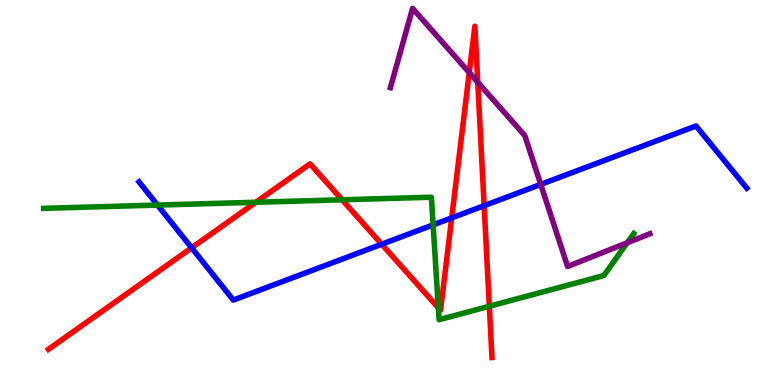[{'lines': ['blue', 'red'], 'intersections': [{'x': 2.47, 'y': 3.56}, {'x': 4.93, 'y': 3.66}, {'x': 5.83, 'y': 4.34}, {'x': 6.25, 'y': 4.66}]}, {'lines': ['green', 'red'], 'intersections': [{'x': 3.3, 'y': 4.75}, {'x': 4.41, 'y': 4.81}, {'x': 5.66, 'y': 2.01}, {'x': 6.31, 'y': 2.05}]}, {'lines': ['purple', 'red'], 'intersections': [{'x': 6.05, 'y': 8.11}, {'x': 6.16, 'y': 7.86}]}, {'lines': ['blue', 'green'], 'intersections': [{'x': 2.03, 'y': 4.67}, {'x': 5.59, 'y': 4.16}]}, {'lines': ['blue', 'purple'], 'intersections': [{'x': 6.98, 'y': 5.21}]}, {'lines': ['green', 'purple'], 'intersections': [{'x': 8.09, 'y': 3.69}]}]